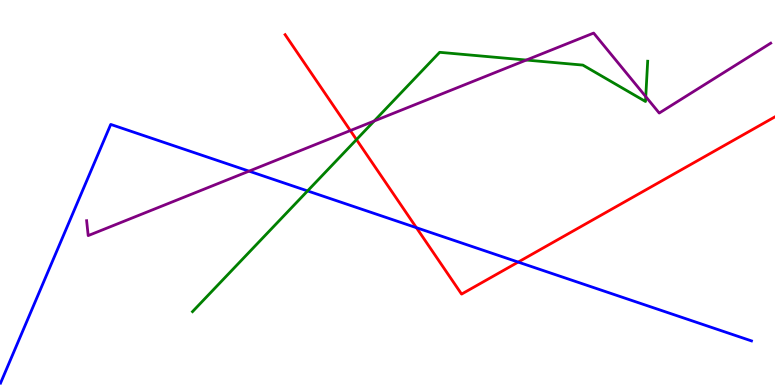[{'lines': ['blue', 'red'], 'intersections': [{'x': 5.37, 'y': 4.09}, {'x': 6.69, 'y': 3.19}]}, {'lines': ['green', 'red'], 'intersections': [{'x': 4.6, 'y': 6.37}]}, {'lines': ['purple', 'red'], 'intersections': [{'x': 4.52, 'y': 6.61}]}, {'lines': ['blue', 'green'], 'intersections': [{'x': 3.97, 'y': 5.04}]}, {'lines': ['blue', 'purple'], 'intersections': [{'x': 3.21, 'y': 5.55}]}, {'lines': ['green', 'purple'], 'intersections': [{'x': 4.83, 'y': 6.86}, {'x': 6.79, 'y': 8.44}, {'x': 8.33, 'y': 7.49}]}]